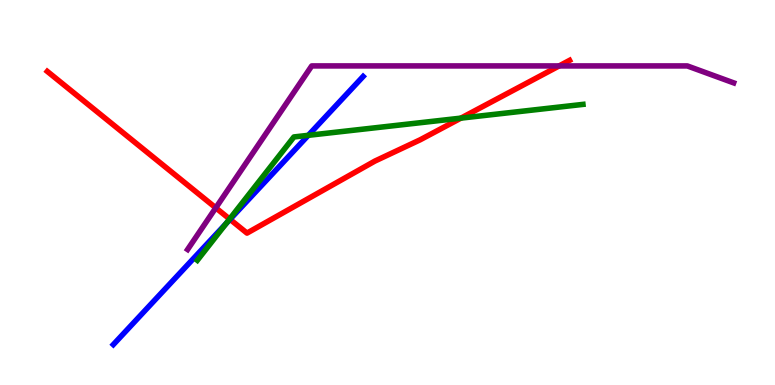[{'lines': ['blue', 'red'], 'intersections': [{'x': 2.97, 'y': 4.3}]}, {'lines': ['green', 'red'], 'intersections': [{'x': 2.96, 'y': 4.31}, {'x': 5.95, 'y': 6.93}]}, {'lines': ['purple', 'red'], 'intersections': [{'x': 2.78, 'y': 4.6}, {'x': 7.21, 'y': 8.29}]}, {'lines': ['blue', 'green'], 'intersections': [{'x': 2.92, 'y': 4.19}, {'x': 3.98, 'y': 6.49}]}, {'lines': ['blue', 'purple'], 'intersections': []}, {'lines': ['green', 'purple'], 'intersections': []}]